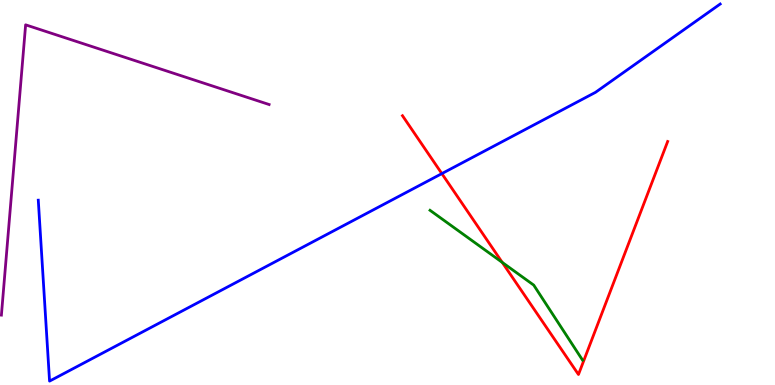[{'lines': ['blue', 'red'], 'intersections': [{'x': 5.7, 'y': 5.49}]}, {'lines': ['green', 'red'], 'intersections': [{'x': 6.48, 'y': 3.18}]}, {'lines': ['purple', 'red'], 'intersections': []}, {'lines': ['blue', 'green'], 'intersections': []}, {'lines': ['blue', 'purple'], 'intersections': []}, {'lines': ['green', 'purple'], 'intersections': []}]